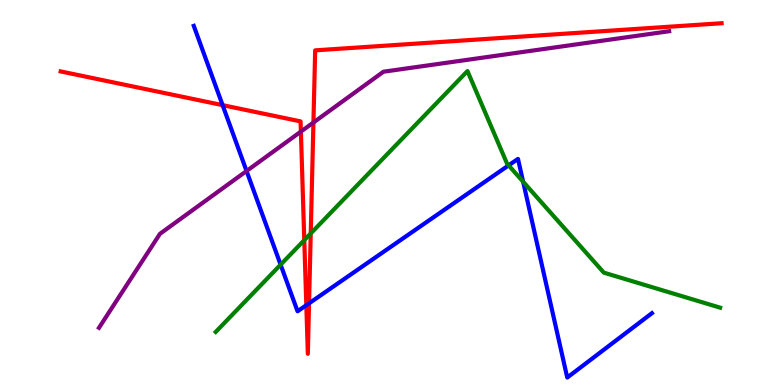[{'lines': ['blue', 'red'], 'intersections': [{'x': 2.87, 'y': 7.27}, {'x': 3.95, 'y': 2.07}, {'x': 3.99, 'y': 2.12}]}, {'lines': ['green', 'red'], 'intersections': [{'x': 3.93, 'y': 3.76}, {'x': 4.01, 'y': 3.94}]}, {'lines': ['purple', 'red'], 'intersections': [{'x': 3.88, 'y': 6.58}, {'x': 4.04, 'y': 6.82}]}, {'lines': ['blue', 'green'], 'intersections': [{'x': 3.62, 'y': 3.13}, {'x': 6.56, 'y': 5.7}, {'x': 6.75, 'y': 5.28}]}, {'lines': ['blue', 'purple'], 'intersections': [{'x': 3.18, 'y': 5.56}]}, {'lines': ['green', 'purple'], 'intersections': []}]